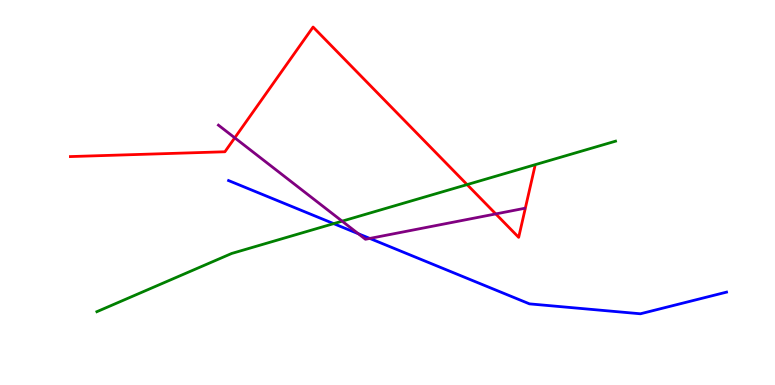[{'lines': ['blue', 'red'], 'intersections': []}, {'lines': ['green', 'red'], 'intersections': [{'x': 6.03, 'y': 5.21}]}, {'lines': ['purple', 'red'], 'intersections': [{'x': 3.03, 'y': 6.42}, {'x': 6.4, 'y': 4.44}]}, {'lines': ['blue', 'green'], 'intersections': [{'x': 4.31, 'y': 4.19}]}, {'lines': ['blue', 'purple'], 'intersections': [{'x': 4.62, 'y': 3.93}, {'x': 4.77, 'y': 3.81}]}, {'lines': ['green', 'purple'], 'intersections': [{'x': 4.41, 'y': 4.26}]}]